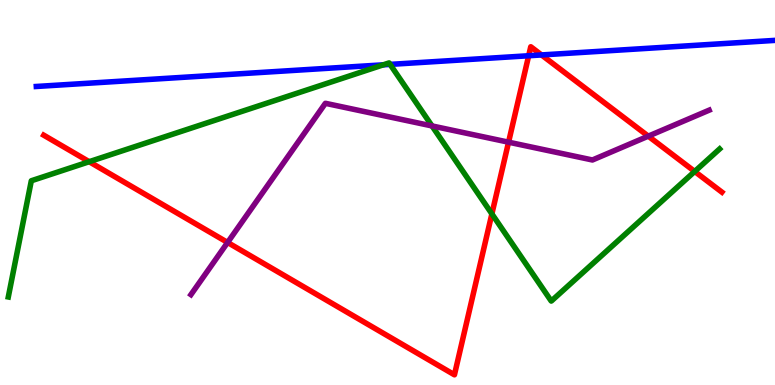[{'lines': ['blue', 'red'], 'intersections': [{'x': 6.82, 'y': 8.55}, {'x': 6.99, 'y': 8.57}]}, {'lines': ['green', 'red'], 'intersections': [{'x': 1.15, 'y': 5.8}, {'x': 6.35, 'y': 4.44}, {'x': 8.96, 'y': 5.55}]}, {'lines': ['purple', 'red'], 'intersections': [{'x': 2.94, 'y': 3.7}, {'x': 6.56, 'y': 6.31}, {'x': 8.36, 'y': 6.46}]}, {'lines': ['blue', 'green'], 'intersections': [{'x': 4.95, 'y': 8.32}, {'x': 5.03, 'y': 8.33}]}, {'lines': ['blue', 'purple'], 'intersections': []}, {'lines': ['green', 'purple'], 'intersections': [{'x': 5.57, 'y': 6.73}]}]